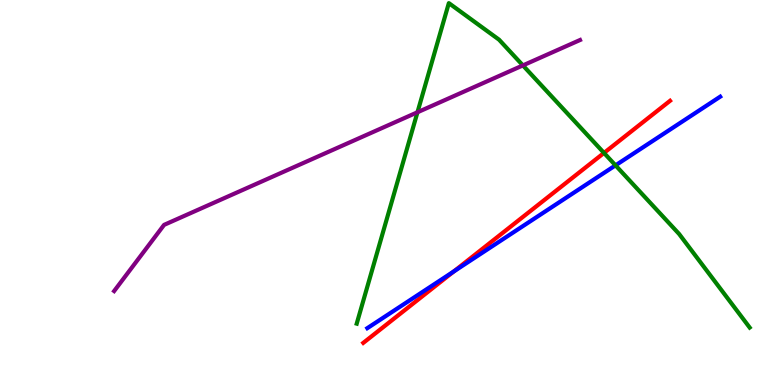[{'lines': ['blue', 'red'], 'intersections': [{'x': 5.86, 'y': 2.95}]}, {'lines': ['green', 'red'], 'intersections': [{'x': 7.79, 'y': 6.03}]}, {'lines': ['purple', 'red'], 'intersections': []}, {'lines': ['blue', 'green'], 'intersections': [{'x': 7.94, 'y': 5.71}]}, {'lines': ['blue', 'purple'], 'intersections': []}, {'lines': ['green', 'purple'], 'intersections': [{'x': 5.39, 'y': 7.08}, {'x': 6.75, 'y': 8.3}]}]